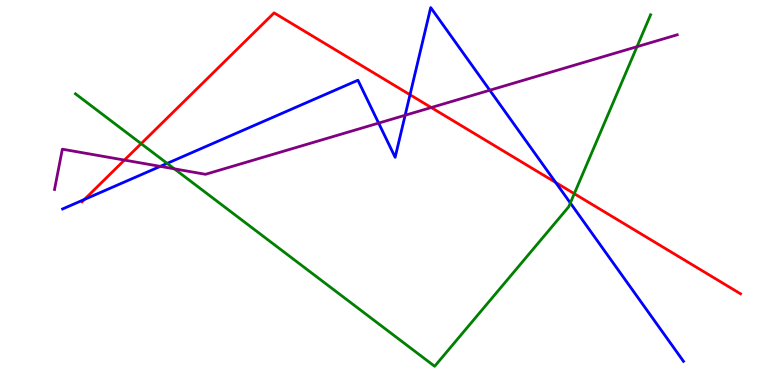[{'lines': ['blue', 'red'], 'intersections': [{'x': 1.09, 'y': 4.82}, {'x': 5.29, 'y': 7.54}, {'x': 7.17, 'y': 5.26}]}, {'lines': ['green', 'red'], 'intersections': [{'x': 1.82, 'y': 6.27}, {'x': 7.41, 'y': 4.97}]}, {'lines': ['purple', 'red'], 'intersections': [{'x': 1.61, 'y': 5.84}, {'x': 5.56, 'y': 7.21}]}, {'lines': ['blue', 'green'], 'intersections': [{'x': 2.16, 'y': 5.76}, {'x': 7.36, 'y': 4.73}]}, {'lines': ['blue', 'purple'], 'intersections': [{'x': 2.07, 'y': 5.68}, {'x': 4.89, 'y': 6.8}, {'x': 5.23, 'y': 7.01}, {'x': 6.32, 'y': 7.66}]}, {'lines': ['green', 'purple'], 'intersections': [{'x': 2.25, 'y': 5.61}, {'x': 8.22, 'y': 8.79}]}]